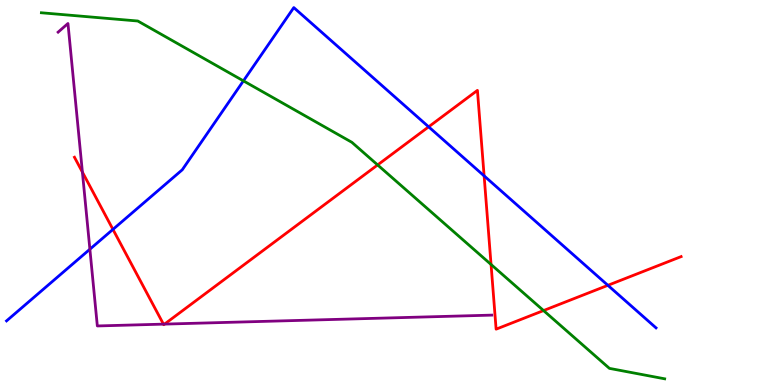[{'lines': ['blue', 'red'], 'intersections': [{'x': 1.46, 'y': 4.04}, {'x': 5.53, 'y': 6.71}, {'x': 6.25, 'y': 5.43}, {'x': 7.84, 'y': 2.59}]}, {'lines': ['green', 'red'], 'intersections': [{'x': 4.87, 'y': 5.72}, {'x': 6.34, 'y': 3.13}, {'x': 7.01, 'y': 1.93}]}, {'lines': ['purple', 'red'], 'intersections': [{'x': 1.06, 'y': 5.53}, {'x': 2.11, 'y': 1.58}, {'x': 2.12, 'y': 1.58}]}, {'lines': ['blue', 'green'], 'intersections': [{'x': 3.14, 'y': 7.9}]}, {'lines': ['blue', 'purple'], 'intersections': [{'x': 1.16, 'y': 3.53}]}, {'lines': ['green', 'purple'], 'intersections': []}]